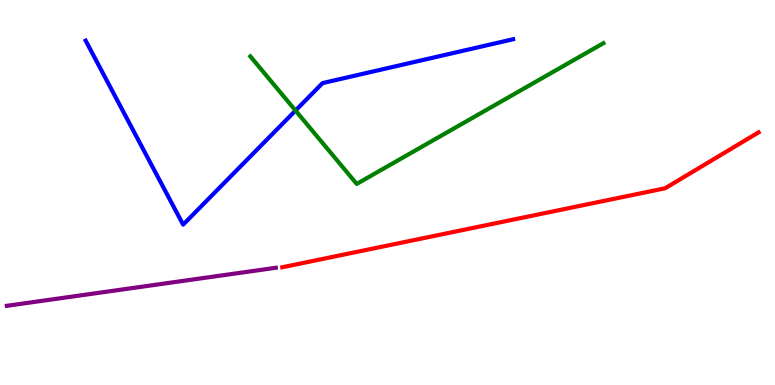[{'lines': ['blue', 'red'], 'intersections': []}, {'lines': ['green', 'red'], 'intersections': []}, {'lines': ['purple', 'red'], 'intersections': []}, {'lines': ['blue', 'green'], 'intersections': [{'x': 3.81, 'y': 7.13}]}, {'lines': ['blue', 'purple'], 'intersections': []}, {'lines': ['green', 'purple'], 'intersections': []}]